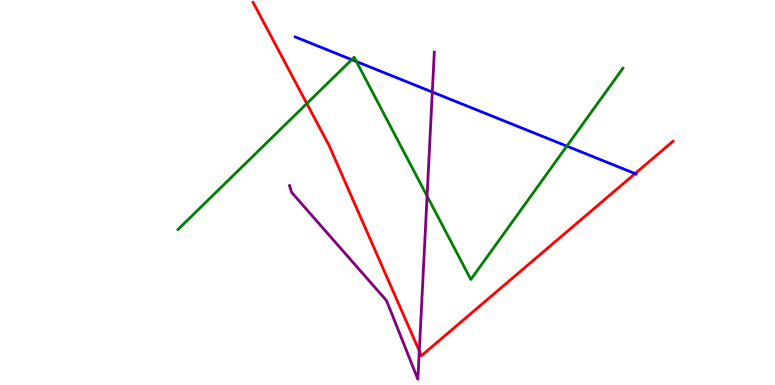[{'lines': ['blue', 'red'], 'intersections': [{'x': 8.19, 'y': 5.49}]}, {'lines': ['green', 'red'], 'intersections': [{'x': 3.96, 'y': 7.31}]}, {'lines': ['purple', 'red'], 'intersections': [{'x': 5.41, 'y': 0.885}]}, {'lines': ['blue', 'green'], 'intersections': [{'x': 4.54, 'y': 8.45}, {'x': 4.6, 'y': 8.4}, {'x': 7.31, 'y': 6.2}]}, {'lines': ['blue', 'purple'], 'intersections': [{'x': 5.58, 'y': 7.61}]}, {'lines': ['green', 'purple'], 'intersections': [{'x': 5.51, 'y': 4.91}]}]